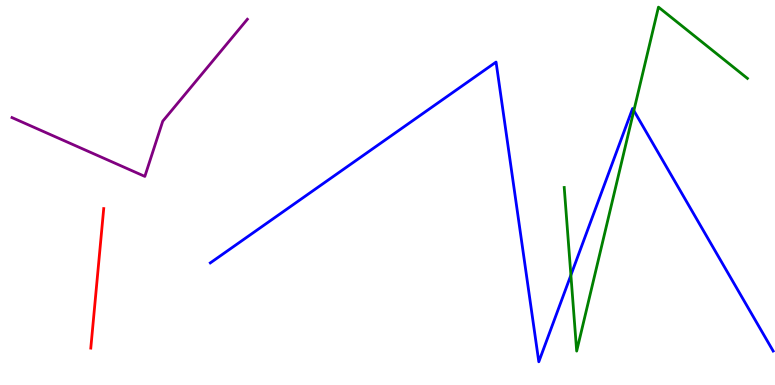[{'lines': ['blue', 'red'], 'intersections': []}, {'lines': ['green', 'red'], 'intersections': []}, {'lines': ['purple', 'red'], 'intersections': []}, {'lines': ['blue', 'green'], 'intersections': [{'x': 7.37, 'y': 2.85}, {'x': 8.18, 'y': 7.13}]}, {'lines': ['blue', 'purple'], 'intersections': []}, {'lines': ['green', 'purple'], 'intersections': []}]